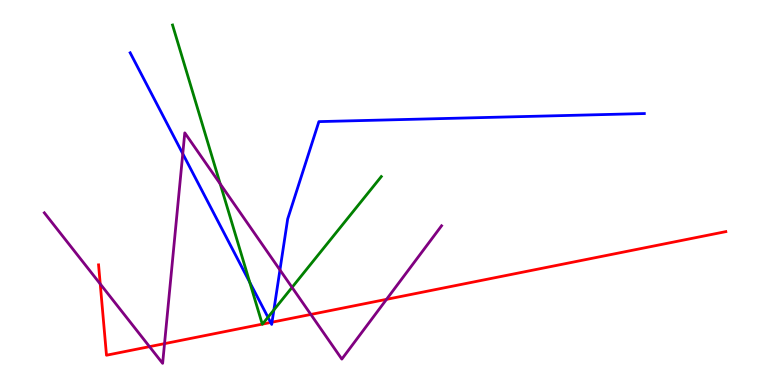[{'lines': ['blue', 'red'], 'intersections': [{'x': 3.49, 'y': 1.62}, {'x': 3.51, 'y': 1.63}]}, {'lines': ['green', 'red'], 'intersections': [{'x': 3.38, 'y': 1.58}, {'x': 3.39, 'y': 1.58}]}, {'lines': ['purple', 'red'], 'intersections': [{'x': 1.29, 'y': 2.62}, {'x': 1.93, 'y': 0.996}, {'x': 2.12, 'y': 1.07}, {'x': 4.01, 'y': 1.83}, {'x': 4.99, 'y': 2.23}]}, {'lines': ['blue', 'green'], 'intersections': [{'x': 3.22, 'y': 2.67}, {'x': 3.46, 'y': 1.76}, {'x': 3.53, 'y': 1.95}]}, {'lines': ['blue', 'purple'], 'intersections': [{'x': 2.36, 'y': 6.01}, {'x': 3.61, 'y': 2.99}]}, {'lines': ['green', 'purple'], 'intersections': [{'x': 2.84, 'y': 5.22}, {'x': 3.77, 'y': 2.54}]}]